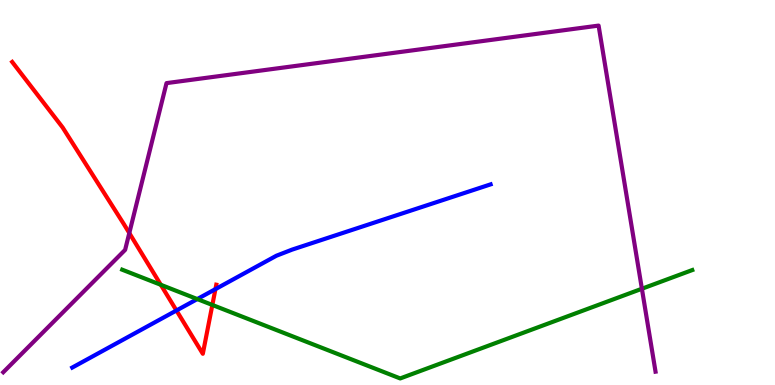[{'lines': ['blue', 'red'], 'intersections': [{'x': 2.28, 'y': 1.94}, {'x': 2.78, 'y': 2.49}]}, {'lines': ['green', 'red'], 'intersections': [{'x': 2.07, 'y': 2.6}, {'x': 2.74, 'y': 2.08}]}, {'lines': ['purple', 'red'], 'intersections': [{'x': 1.67, 'y': 3.95}]}, {'lines': ['blue', 'green'], 'intersections': [{'x': 2.55, 'y': 2.23}]}, {'lines': ['blue', 'purple'], 'intersections': []}, {'lines': ['green', 'purple'], 'intersections': [{'x': 8.28, 'y': 2.5}]}]